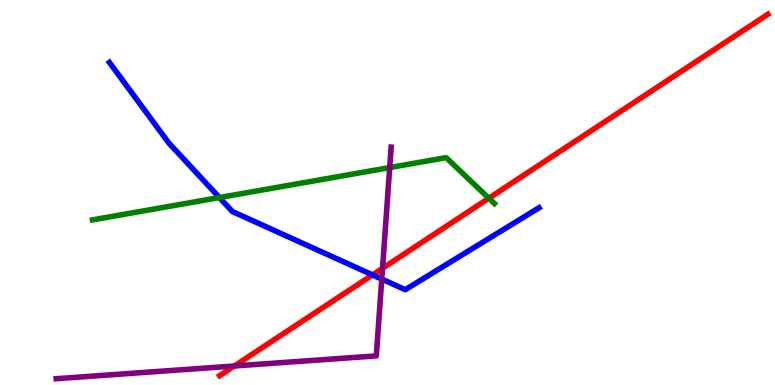[{'lines': ['blue', 'red'], 'intersections': [{'x': 4.81, 'y': 2.86}]}, {'lines': ['green', 'red'], 'intersections': [{'x': 6.31, 'y': 4.85}]}, {'lines': ['purple', 'red'], 'intersections': [{'x': 3.02, 'y': 0.493}, {'x': 4.94, 'y': 3.03}]}, {'lines': ['blue', 'green'], 'intersections': [{'x': 2.83, 'y': 4.87}]}, {'lines': ['blue', 'purple'], 'intersections': [{'x': 4.93, 'y': 2.75}]}, {'lines': ['green', 'purple'], 'intersections': [{'x': 5.03, 'y': 5.65}]}]